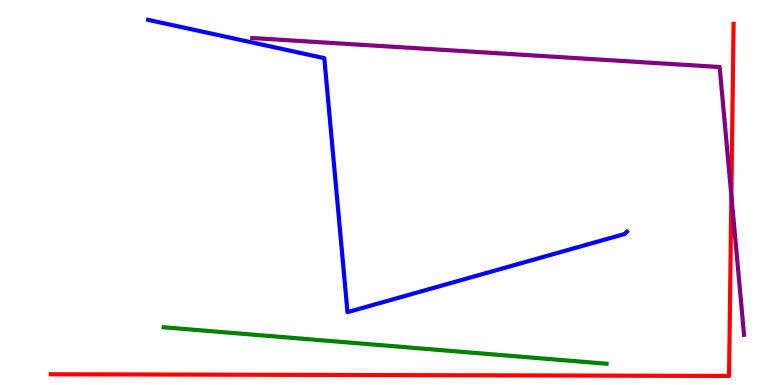[{'lines': ['blue', 'red'], 'intersections': []}, {'lines': ['green', 'red'], 'intersections': []}, {'lines': ['purple', 'red'], 'intersections': [{'x': 9.44, 'y': 4.92}]}, {'lines': ['blue', 'green'], 'intersections': []}, {'lines': ['blue', 'purple'], 'intersections': []}, {'lines': ['green', 'purple'], 'intersections': []}]